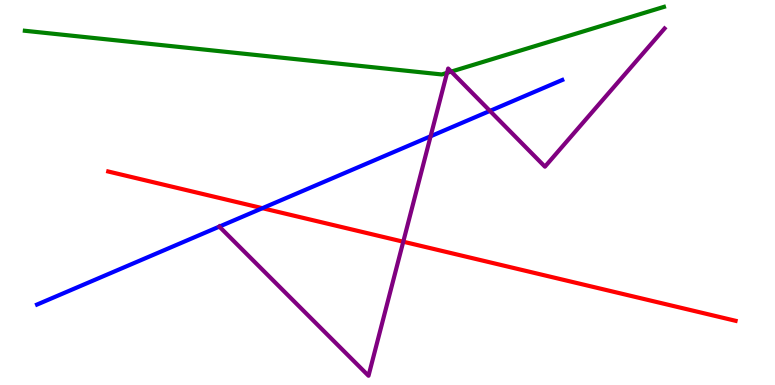[{'lines': ['blue', 'red'], 'intersections': [{'x': 3.39, 'y': 4.59}]}, {'lines': ['green', 'red'], 'intersections': []}, {'lines': ['purple', 'red'], 'intersections': [{'x': 5.2, 'y': 3.72}]}, {'lines': ['blue', 'green'], 'intersections': []}, {'lines': ['blue', 'purple'], 'intersections': [{'x': 2.83, 'y': 4.11}, {'x': 5.56, 'y': 6.46}, {'x': 6.32, 'y': 7.12}]}, {'lines': ['green', 'purple'], 'intersections': [{'x': 5.77, 'y': 8.11}, {'x': 5.82, 'y': 8.14}]}]